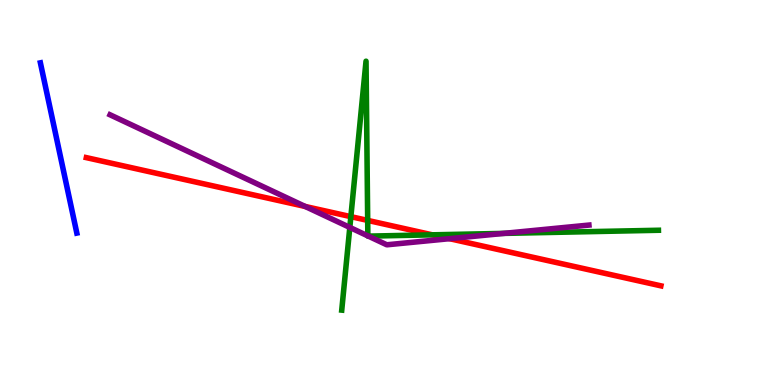[{'lines': ['blue', 'red'], 'intersections': []}, {'lines': ['green', 'red'], 'intersections': [{'x': 4.53, 'y': 4.37}, {'x': 4.74, 'y': 4.28}, {'x': 5.58, 'y': 3.9}]}, {'lines': ['purple', 'red'], 'intersections': [{'x': 3.94, 'y': 4.64}, {'x': 5.8, 'y': 3.8}]}, {'lines': ['blue', 'green'], 'intersections': []}, {'lines': ['blue', 'purple'], 'intersections': []}, {'lines': ['green', 'purple'], 'intersections': [{'x': 4.51, 'y': 4.09}, {'x': 4.75, 'y': 3.87}, {'x': 4.75, 'y': 3.87}, {'x': 6.5, 'y': 3.94}]}]